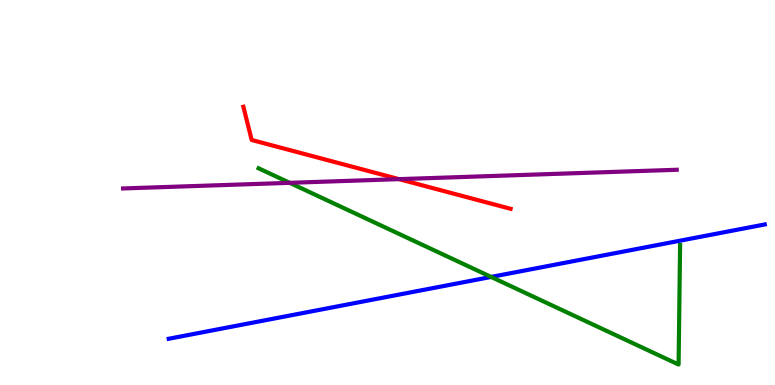[{'lines': ['blue', 'red'], 'intersections': []}, {'lines': ['green', 'red'], 'intersections': []}, {'lines': ['purple', 'red'], 'intersections': [{'x': 5.15, 'y': 5.35}]}, {'lines': ['blue', 'green'], 'intersections': [{'x': 6.34, 'y': 2.81}]}, {'lines': ['blue', 'purple'], 'intersections': []}, {'lines': ['green', 'purple'], 'intersections': [{'x': 3.74, 'y': 5.25}]}]